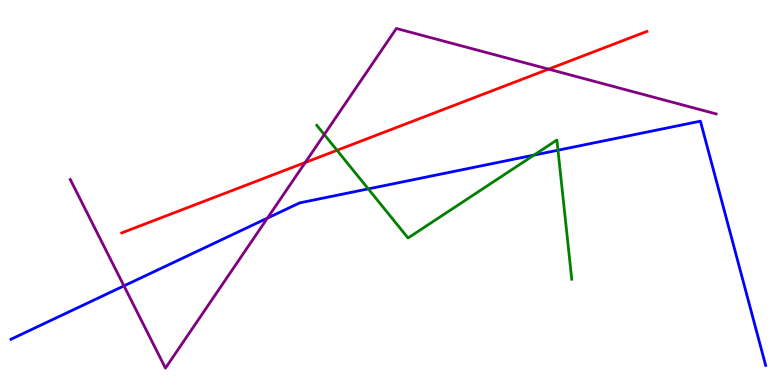[{'lines': ['blue', 'red'], 'intersections': []}, {'lines': ['green', 'red'], 'intersections': [{'x': 4.35, 'y': 6.1}]}, {'lines': ['purple', 'red'], 'intersections': [{'x': 3.94, 'y': 5.78}, {'x': 7.08, 'y': 8.2}]}, {'lines': ['blue', 'green'], 'intersections': [{'x': 4.75, 'y': 5.09}, {'x': 6.89, 'y': 5.97}, {'x': 7.2, 'y': 6.1}]}, {'lines': ['blue', 'purple'], 'intersections': [{'x': 1.6, 'y': 2.57}, {'x': 3.45, 'y': 4.34}]}, {'lines': ['green', 'purple'], 'intersections': [{'x': 4.18, 'y': 6.51}]}]